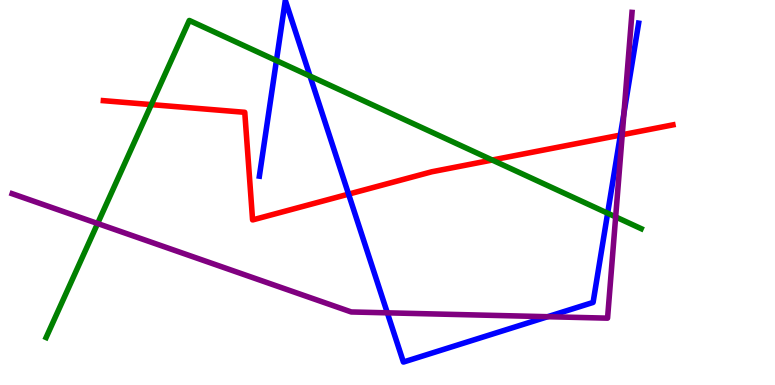[{'lines': ['blue', 'red'], 'intersections': [{'x': 4.5, 'y': 4.96}, {'x': 8.0, 'y': 6.49}]}, {'lines': ['green', 'red'], 'intersections': [{'x': 1.95, 'y': 7.28}, {'x': 6.35, 'y': 5.84}]}, {'lines': ['purple', 'red'], 'intersections': [{'x': 8.03, 'y': 6.5}]}, {'lines': ['blue', 'green'], 'intersections': [{'x': 3.57, 'y': 8.43}, {'x': 4.0, 'y': 8.02}, {'x': 7.84, 'y': 4.46}]}, {'lines': ['blue', 'purple'], 'intersections': [{'x': 5.0, 'y': 1.87}, {'x': 7.07, 'y': 1.77}, {'x': 8.05, 'y': 7.06}]}, {'lines': ['green', 'purple'], 'intersections': [{'x': 1.26, 'y': 4.19}, {'x': 7.94, 'y': 4.37}]}]